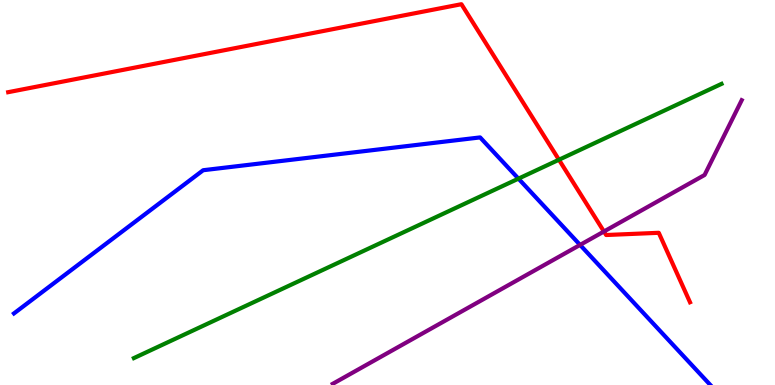[{'lines': ['blue', 'red'], 'intersections': []}, {'lines': ['green', 'red'], 'intersections': [{'x': 7.21, 'y': 5.85}]}, {'lines': ['purple', 'red'], 'intersections': [{'x': 7.79, 'y': 3.99}]}, {'lines': ['blue', 'green'], 'intersections': [{'x': 6.69, 'y': 5.36}]}, {'lines': ['blue', 'purple'], 'intersections': [{'x': 7.48, 'y': 3.64}]}, {'lines': ['green', 'purple'], 'intersections': []}]